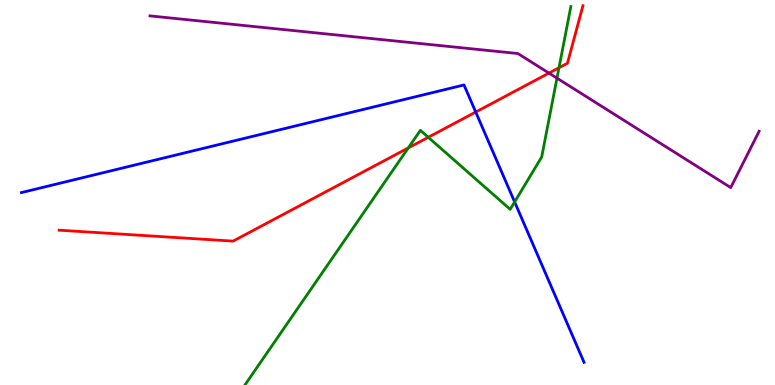[{'lines': ['blue', 'red'], 'intersections': [{'x': 6.14, 'y': 7.09}]}, {'lines': ['green', 'red'], 'intersections': [{'x': 5.27, 'y': 6.16}, {'x': 5.53, 'y': 6.43}, {'x': 7.21, 'y': 8.24}]}, {'lines': ['purple', 'red'], 'intersections': [{'x': 7.08, 'y': 8.1}]}, {'lines': ['blue', 'green'], 'intersections': [{'x': 6.64, 'y': 4.75}]}, {'lines': ['blue', 'purple'], 'intersections': []}, {'lines': ['green', 'purple'], 'intersections': [{'x': 7.19, 'y': 7.97}]}]